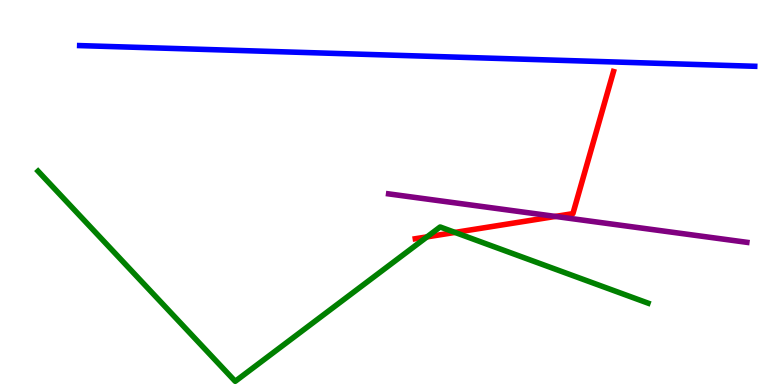[{'lines': ['blue', 'red'], 'intersections': []}, {'lines': ['green', 'red'], 'intersections': [{'x': 5.51, 'y': 3.85}, {'x': 5.87, 'y': 3.96}]}, {'lines': ['purple', 'red'], 'intersections': [{'x': 7.17, 'y': 4.38}]}, {'lines': ['blue', 'green'], 'intersections': []}, {'lines': ['blue', 'purple'], 'intersections': []}, {'lines': ['green', 'purple'], 'intersections': []}]